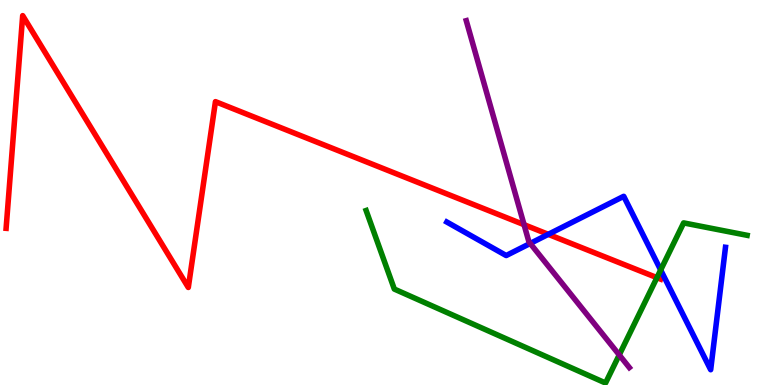[{'lines': ['blue', 'red'], 'intersections': [{'x': 7.07, 'y': 3.91}]}, {'lines': ['green', 'red'], 'intersections': [{'x': 8.48, 'y': 2.79}]}, {'lines': ['purple', 'red'], 'intersections': [{'x': 6.76, 'y': 4.16}]}, {'lines': ['blue', 'green'], 'intersections': [{'x': 8.52, 'y': 2.99}]}, {'lines': ['blue', 'purple'], 'intersections': [{'x': 6.84, 'y': 3.68}]}, {'lines': ['green', 'purple'], 'intersections': [{'x': 7.99, 'y': 0.781}]}]